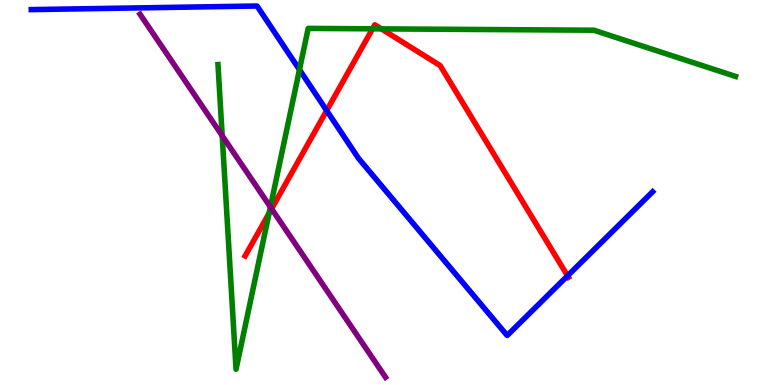[{'lines': ['blue', 'red'], 'intersections': [{'x': 4.22, 'y': 7.13}, {'x': 7.32, 'y': 2.84}]}, {'lines': ['green', 'red'], 'intersections': [{'x': 3.47, 'y': 4.46}, {'x': 4.81, 'y': 9.25}, {'x': 4.92, 'y': 9.25}]}, {'lines': ['purple', 'red'], 'intersections': [{'x': 3.5, 'y': 4.58}]}, {'lines': ['blue', 'green'], 'intersections': [{'x': 3.86, 'y': 8.19}]}, {'lines': ['blue', 'purple'], 'intersections': []}, {'lines': ['green', 'purple'], 'intersections': [{'x': 2.87, 'y': 6.47}, {'x': 3.49, 'y': 4.62}]}]